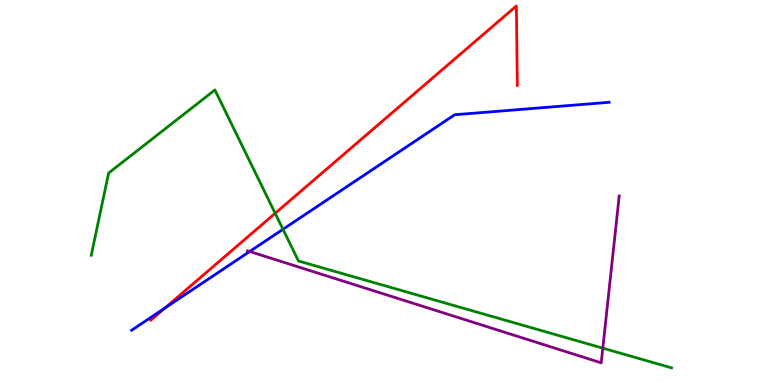[{'lines': ['blue', 'red'], 'intersections': [{'x': 2.13, 'y': 2.0}]}, {'lines': ['green', 'red'], 'intersections': [{'x': 3.55, 'y': 4.46}]}, {'lines': ['purple', 'red'], 'intersections': []}, {'lines': ['blue', 'green'], 'intersections': [{'x': 3.65, 'y': 4.04}]}, {'lines': ['blue', 'purple'], 'intersections': [{'x': 3.22, 'y': 3.47}]}, {'lines': ['green', 'purple'], 'intersections': [{'x': 7.78, 'y': 0.957}]}]